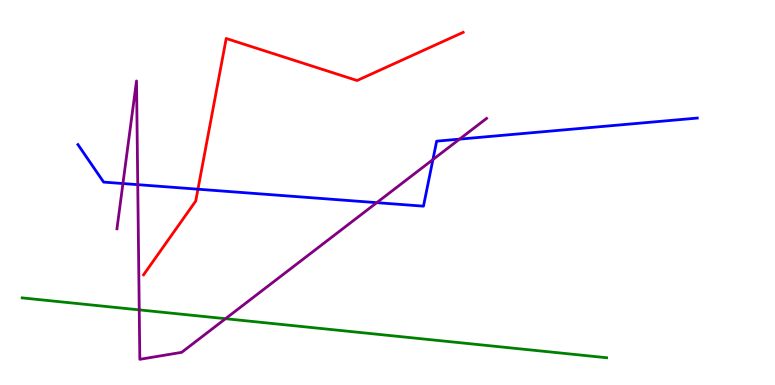[{'lines': ['blue', 'red'], 'intersections': [{'x': 2.55, 'y': 5.09}]}, {'lines': ['green', 'red'], 'intersections': []}, {'lines': ['purple', 'red'], 'intersections': []}, {'lines': ['blue', 'green'], 'intersections': []}, {'lines': ['blue', 'purple'], 'intersections': [{'x': 1.59, 'y': 5.23}, {'x': 1.78, 'y': 5.2}, {'x': 4.86, 'y': 4.74}, {'x': 5.59, 'y': 5.86}, {'x': 5.93, 'y': 6.39}]}, {'lines': ['green', 'purple'], 'intersections': [{'x': 1.8, 'y': 1.95}, {'x': 2.91, 'y': 1.72}]}]